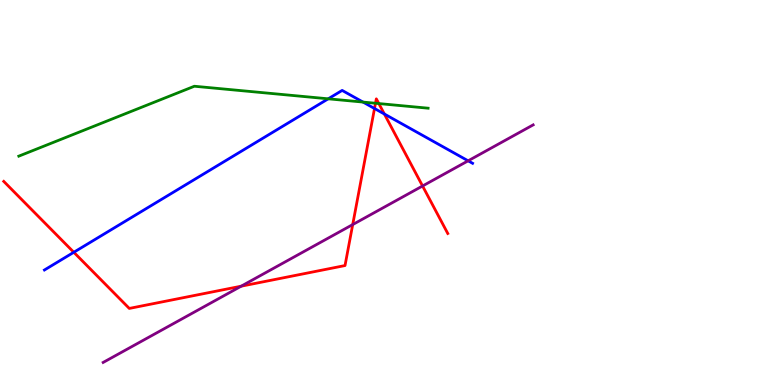[{'lines': ['blue', 'red'], 'intersections': [{'x': 0.952, 'y': 3.45}, {'x': 4.83, 'y': 7.18}, {'x': 4.96, 'y': 7.04}]}, {'lines': ['green', 'red'], 'intersections': [{'x': 4.85, 'y': 7.32}, {'x': 4.89, 'y': 7.31}]}, {'lines': ['purple', 'red'], 'intersections': [{'x': 3.11, 'y': 2.57}, {'x': 4.55, 'y': 4.17}, {'x': 5.45, 'y': 5.17}]}, {'lines': ['blue', 'green'], 'intersections': [{'x': 4.24, 'y': 7.43}, {'x': 4.68, 'y': 7.35}]}, {'lines': ['blue', 'purple'], 'intersections': [{'x': 6.04, 'y': 5.82}]}, {'lines': ['green', 'purple'], 'intersections': []}]